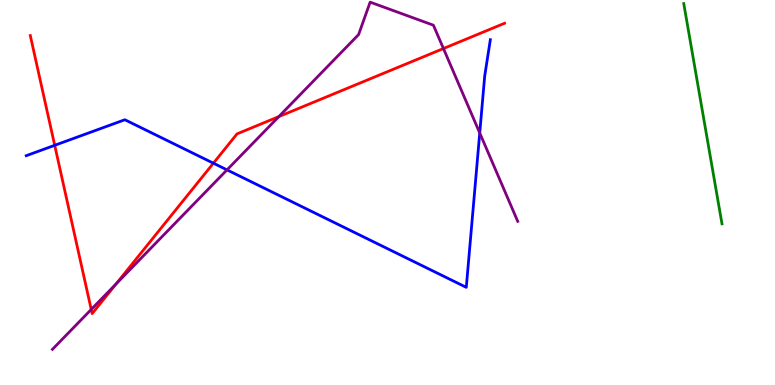[{'lines': ['blue', 'red'], 'intersections': [{'x': 0.706, 'y': 6.23}, {'x': 2.75, 'y': 5.76}]}, {'lines': ['green', 'red'], 'intersections': []}, {'lines': ['purple', 'red'], 'intersections': [{'x': 1.18, 'y': 1.96}, {'x': 1.5, 'y': 2.63}, {'x': 3.6, 'y': 6.97}, {'x': 5.72, 'y': 8.74}]}, {'lines': ['blue', 'green'], 'intersections': []}, {'lines': ['blue', 'purple'], 'intersections': [{'x': 2.93, 'y': 5.59}, {'x': 6.19, 'y': 6.55}]}, {'lines': ['green', 'purple'], 'intersections': []}]